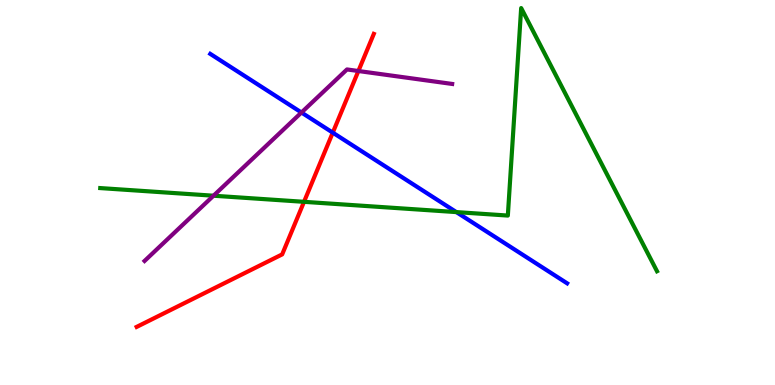[{'lines': ['blue', 'red'], 'intersections': [{'x': 4.29, 'y': 6.55}]}, {'lines': ['green', 'red'], 'intersections': [{'x': 3.92, 'y': 4.76}]}, {'lines': ['purple', 'red'], 'intersections': [{'x': 4.62, 'y': 8.16}]}, {'lines': ['blue', 'green'], 'intersections': [{'x': 5.89, 'y': 4.49}]}, {'lines': ['blue', 'purple'], 'intersections': [{'x': 3.89, 'y': 7.08}]}, {'lines': ['green', 'purple'], 'intersections': [{'x': 2.75, 'y': 4.92}]}]